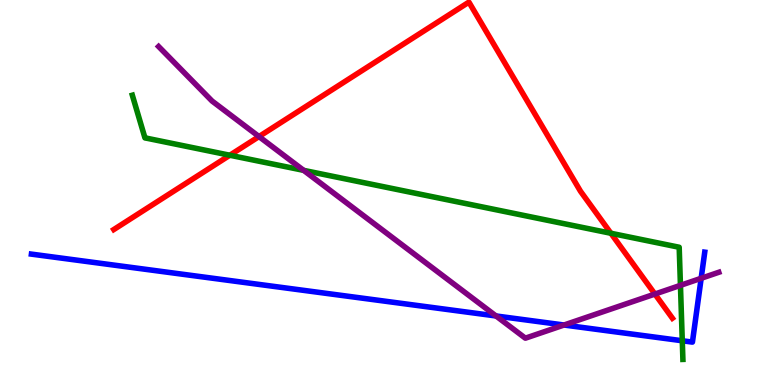[{'lines': ['blue', 'red'], 'intersections': []}, {'lines': ['green', 'red'], 'intersections': [{'x': 2.97, 'y': 5.97}, {'x': 7.88, 'y': 3.94}]}, {'lines': ['purple', 'red'], 'intersections': [{'x': 3.34, 'y': 6.45}, {'x': 8.45, 'y': 2.36}]}, {'lines': ['blue', 'green'], 'intersections': [{'x': 8.8, 'y': 1.15}]}, {'lines': ['blue', 'purple'], 'intersections': [{'x': 6.4, 'y': 1.79}, {'x': 7.28, 'y': 1.56}, {'x': 9.05, 'y': 2.77}]}, {'lines': ['green', 'purple'], 'intersections': [{'x': 3.92, 'y': 5.58}, {'x': 8.78, 'y': 2.59}]}]